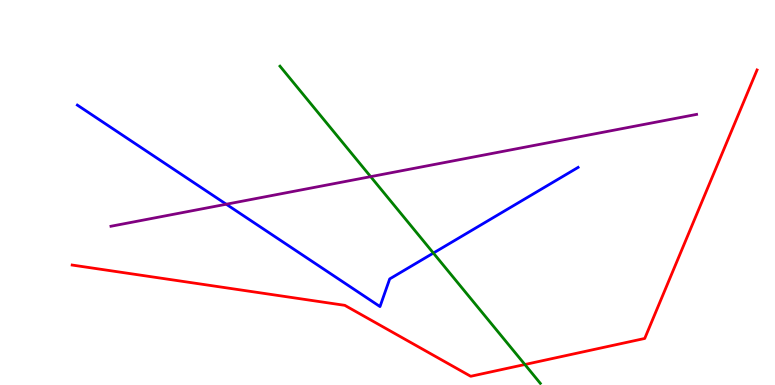[{'lines': ['blue', 'red'], 'intersections': []}, {'lines': ['green', 'red'], 'intersections': [{'x': 6.77, 'y': 0.532}]}, {'lines': ['purple', 'red'], 'intersections': []}, {'lines': ['blue', 'green'], 'intersections': [{'x': 5.59, 'y': 3.43}]}, {'lines': ['blue', 'purple'], 'intersections': [{'x': 2.92, 'y': 4.7}]}, {'lines': ['green', 'purple'], 'intersections': [{'x': 4.78, 'y': 5.41}]}]